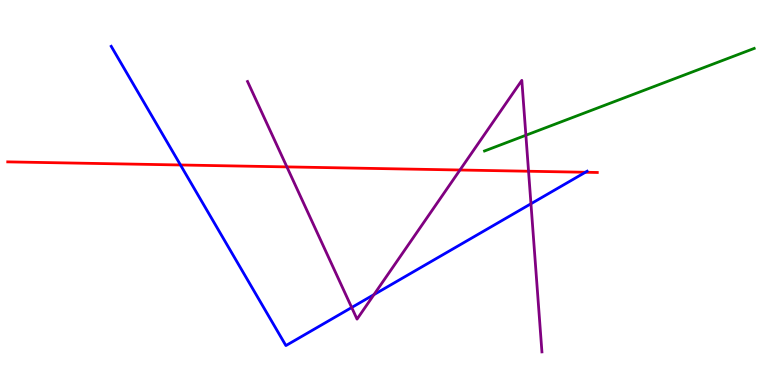[{'lines': ['blue', 'red'], 'intersections': [{'x': 2.33, 'y': 5.71}, {'x': 7.55, 'y': 5.53}]}, {'lines': ['green', 'red'], 'intersections': []}, {'lines': ['purple', 'red'], 'intersections': [{'x': 3.7, 'y': 5.67}, {'x': 5.93, 'y': 5.58}, {'x': 6.82, 'y': 5.55}]}, {'lines': ['blue', 'green'], 'intersections': []}, {'lines': ['blue', 'purple'], 'intersections': [{'x': 4.54, 'y': 2.01}, {'x': 4.83, 'y': 2.35}, {'x': 6.85, 'y': 4.71}]}, {'lines': ['green', 'purple'], 'intersections': [{'x': 6.79, 'y': 6.49}]}]